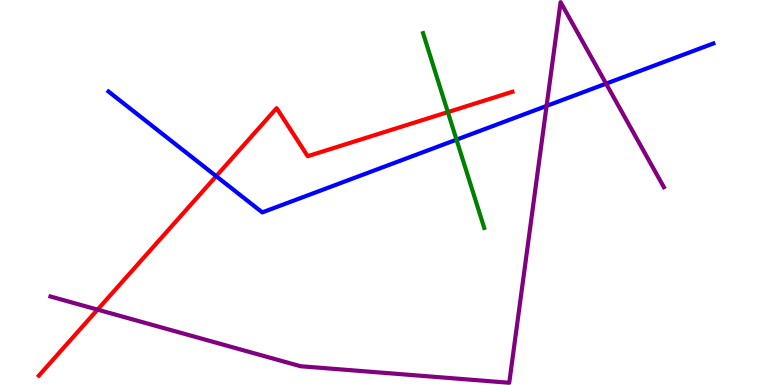[{'lines': ['blue', 'red'], 'intersections': [{'x': 2.79, 'y': 5.42}]}, {'lines': ['green', 'red'], 'intersections': [{'x': 5.78, 'y': 7.09}]}, {'lines': ['purple', 'red'], 'intersections': [{'x': 1.26, 'y': 1.96}]}, {'lines': ['blue', 'green'], 'intersections': [{'x': 5.89, 'y': 6.37}]}, {'lines': ['blue', 'purple'], 'intersections': [{'x': 7.05, 'y': 7.25}, {'x': 7.82, 'y': 7.83}]}, {'lines': ['green', 'purple'], 'intersections': []}]